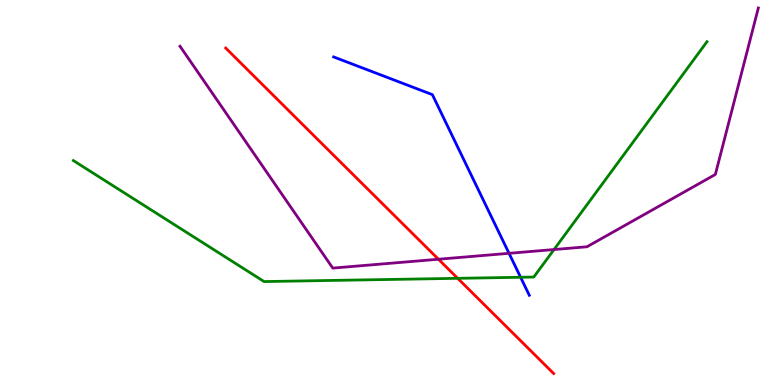[{'lines': ['blue', 'red'], 'intersections': []}, {'lines': ['green', 'red'], 'intersections': [{'x': 5.91, 'y': 2.77}]}, {'lines': ['purple', 'red'], 'intersections': [{'x': 5.66, 'y': 3.27}]}, {'lines': ['blue', 'green'], 'intersections': [{'x': 6.72, 'y': 2.8}]}, {'lines': ['blue', 'purple'], 'intersections': [{'x': 6.57, 'y': 3.42}]}, {'lines': ['green', 'purple'], 'intersections': [{'x': 7.15, 'y': 3.52}]}]